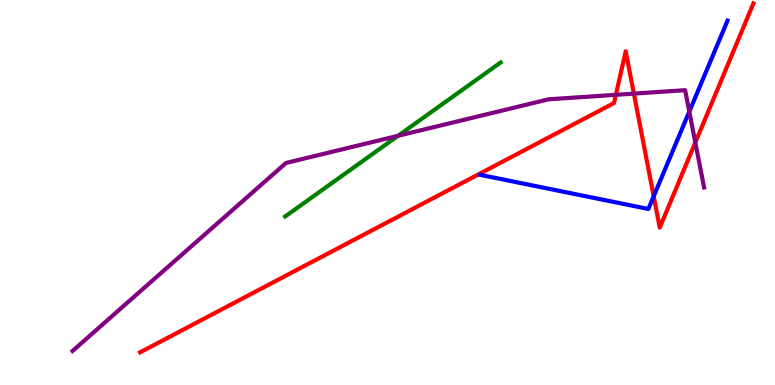[{'lines': ['blue', 'red'], 'intersections': [{'x': 8.43, 'y': 4.9}]}, {'lines': ['green', 'red'], 'intersections': []}, {'lines': ['purple', 'red'], 'intersections': [{'x': 7.95, 'y': 7.54}, {'x': 8.18, 'y': 7.57}, {'x': 8.97, 'y': 6.3}]}, {'lines': ['blue', 'green'], 'intersections': []}, {'lines': ['blue', 'purple'], 'intersections': [{'x': 8.89, 'y': 7.1}]}, {'lines': ['green', 'purple'], 'intersections': [{'x': 5.14, 'y': 6.47}]}]